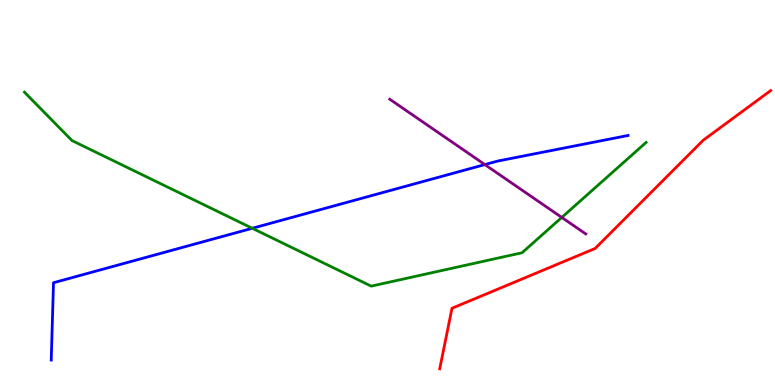[{'lines': ['blue', 'red'], 'intersections': []}, {'lines': ['green', 'red'], 'intersections': []}, {'lines': ['purple', 'red'], 'intersections': []}, {'lines': ['blue', 'green'], 'intersections': [{'x': 3.26, 'y': 4.07}]}, {'lines': ['blue', 'purple'], 'intersections': [{'x': 6.26, 'y': 5.73}]}, {'lines': ['green', 'purple'], 'intersections': [{'x': 7.25, 'y': 4.35}]}]